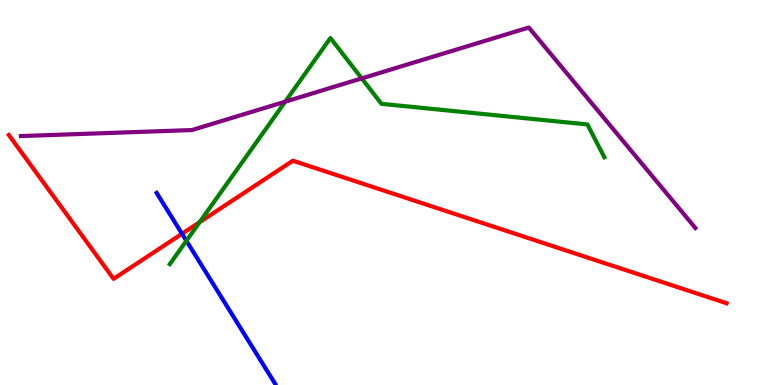[{'lines': ['blue', 'red'], 'intersections': [{'x': 2.35, 'y': 3.93}]}, {'lines': ['green', 'red'], 'intersections': [{'x': 2.58, 'y': 4.23}]}, {'lines': ['purple', 'red'], 'intersections': []}, {'lines': ['blue', 'green'], 'intersections': [{'x': 2.41, 'y': 3.75}]}, {'lines': ['blue', 'purple'], 'intersections': []}, {'lines': ['green', 'purple'], 'intersections': [{'x': 3.68, 'y': 7.36}, {'x': 4.67, 'y': 7.96}]}]